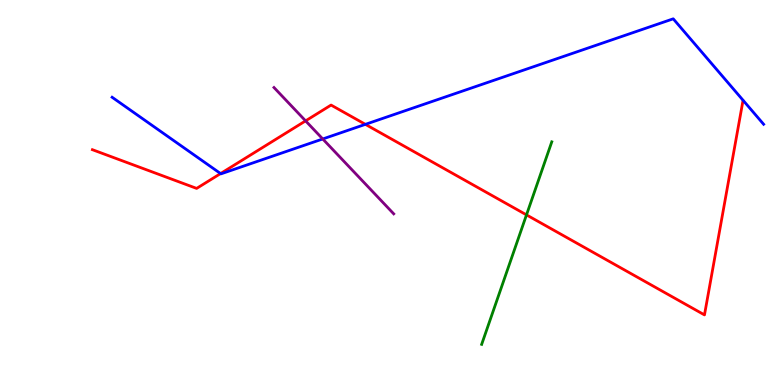[{'lines': ['blue', 'red'], 'intersections': [{'x': 2.85, 'y': 5.49}, {'x': 4.71, 'y': 6.77}]}, {'lines': ['green', 'red'], 'intersections': [{'x': 6.79, 'y': 4.42}]}, {'lines': ['purple', 'red'], 'intersections': [{'x': 3.94, 'y': 6.86}]}, {'lines': ['blue', 'green'], 'intersections': []}, {'lines': ['blue', 'purple'], 'intersections': [{'x': 4.16, 'y': 6.39}]}, {'lines': ['green', 'purple'], 'intersections': []}]